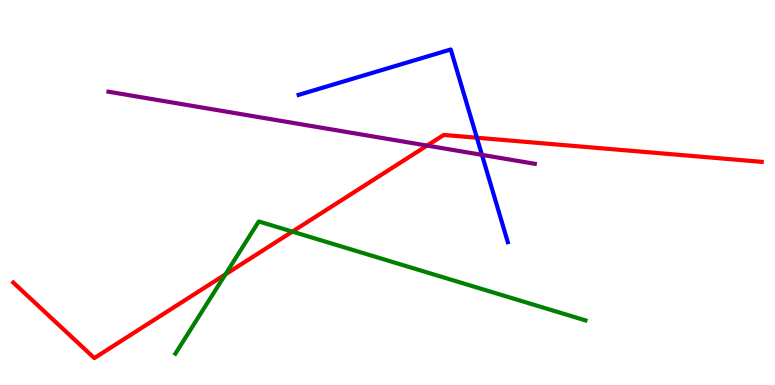[{'lines': ['blue', 'red'], 'intersections': [{'x': 6.15, 'y': 6.42}]}, {'lines': ['green', 'red'], 'intersections': [{'x': 2.91, 'y': 2.87}, {'x': 3.77, 'y': 3.98}]}, {'lines': ['purple', 'red'], 'intersections': [{'x': 5.51, 'y': 6.22}]}, {'lines': ['blue', 'green'], 'intersections': []}, {'lines': ['blue', 'purple'], 'intersections': [{'x': 6.22, 'y': 5.98}]}, {'lines': ['green', 'purple'], 'intersections': []}]